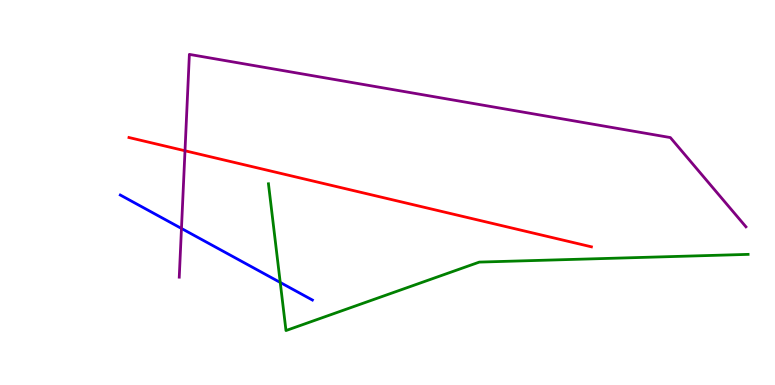[{'lines': ['blue', 'red'], 'intersections': []}, {'lines': ['green', 'red'], 'intersections': []}, {'lines': ['purple', 'red'], 'intersections': [{'x': 2.39, 'y': 6.08}]}, {'lines': ['blue', 'green'], 'intersections': [{'x': 3.62, 'y': 2.66}]}, {'lines': ['blue', 'purple'], 'intersections': [{'x': 2.34, 'y': 4.07}]}, {'lines': ['green', 'purple'], 'intersections': []}]